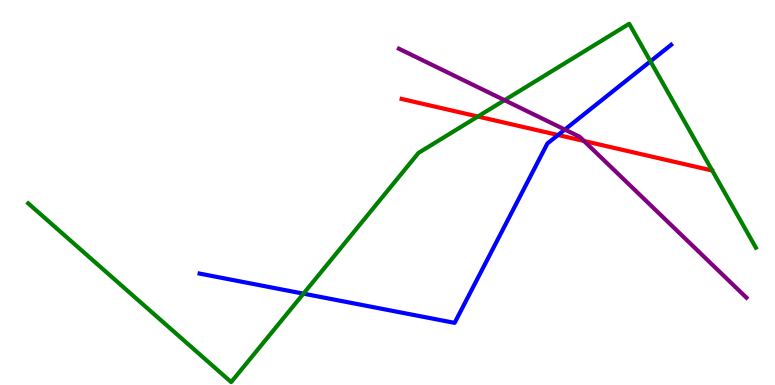[{'lines': ['blue', 'red'], 'intersections': [{'x': 7.2, 'y': 6.49}]}, {'lines': ['green', 'red'], 'intersections': [{'x': 6.17, 'y': 6.97}]}, {'lines': ['purple', 'red'], 'intersections': [{'x': 7.54, 'y': 6.34}]}, {'lines': ['blue', 'green'], 'intersections': [{'x': 3.92, 'y': 2.37}, {'x': 8.39, 'y': 8.41}]}, {'lines': ['blue', 'purple'], 'intersections': [{'x': 7.29, 'y': 6.63}]}, {'lines': ['green', 'purple'], 'intersections': [{'x': 6.51, 'y': 7.4}]}]